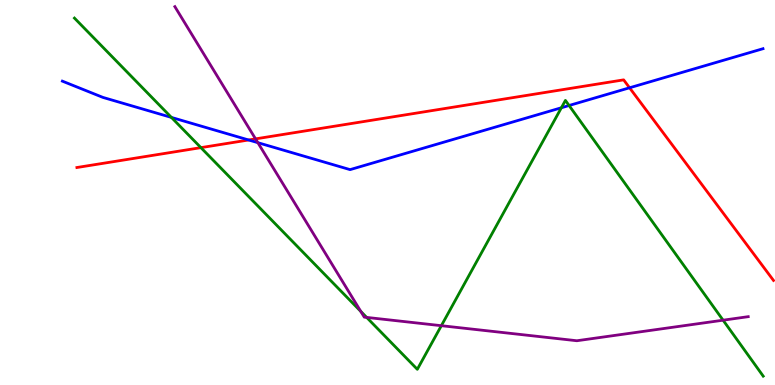[{'lines': ['blue', 'red'], 'intersections': [{'x': 3.21, 'y': 6.36}, {'x': 8.12, 'y': 7.72}]}, {'lines': ['green', 'red'], 'intersections': [{'x': 2.59, 'y': 6.17}]}, {'lines': ['purple', 'red'], 'intersections': [{'x': 3.3, 'y': 6.39}]}, {'lines': ['blue', 'green'], 'intersections': [{'x': 2.21, 'y': 6.95}, {'x': 7.24, 'y': 7.2}, {'x': 7.34, 'y': 7.26}]}, {'lines': ['blue', 'purple'], 'intersections': [{'x': 3.33, 'y': 6.29}]}, {'lines': ['green', 'purple'], 'intersections': [{'x': 4.66, 'y': 1.91}, {'x': 4.73, 'y': 1.76}, {'x': 5.69, 'y': 1.54}, {'x': 9.33, 'y': 1.68}]}]